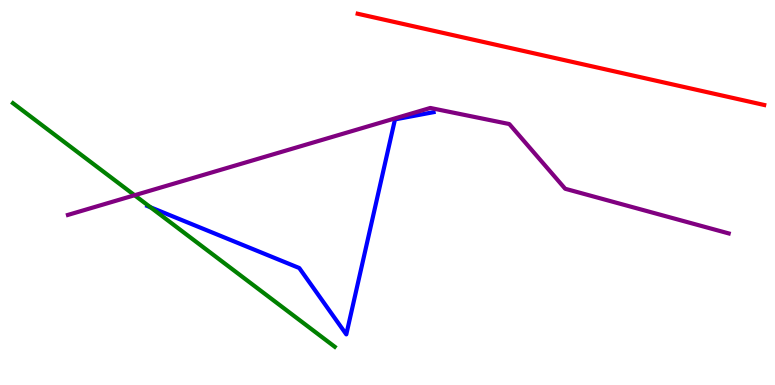[{'lines': ['blue', 'red'], 'intersections': []}, {'lines': ['green', 'red'], 'intersections': []}, {'lines': ['purple', 'red'], 'intersections': []}, {'lines': ['blue', 'green'], 'intersections': [{'x': 1.94, 'y': 4.62}]}, {'lines': ['blue', 'purple'], 'intersections': []}, {'lines': ['green', 'purple'], 'intersections': [{'x': 1.74, 'y': 4.93}]}]